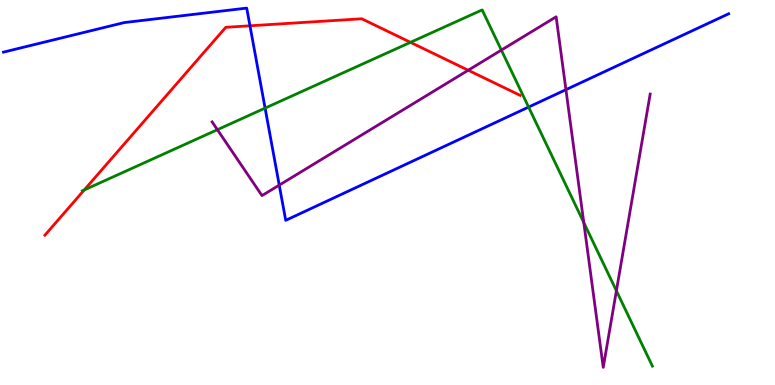[{'lines': ['blue', 'red'], 'intersections': [{'x': 3.23, 'y': 9.33}]}, {'lines': ['green', 'red'], 'intersections': [{'x': 1.09, 'y': 5.07}, {'x': 5.3, 'y': 8.9}]}, {'lines': ['purple', 'red'], 'intersections': [{'x': 6.04, 'y': 8.18}]}, {'lines': ['blue', 'green'], 'intersections': [{'x': 3.42, 'y': 7.19}, {'x': 6.82, 'y': 7.22}]}, {'lines': ['blue', 'purple'], 'intersections': [{'x': 3.6, 'y': 5.19}, {'x': 7.3, 'y': 7.67}]}, {'lines': ['green', 'purple'], 'intersections': [{'x': 2.81, 'y': 6.63}, {'x': 6.47, 'y': 8.7}, {'x': 7.53, 'y': 4.22}, {'x': 7.95, 'y': 2.45}]}]